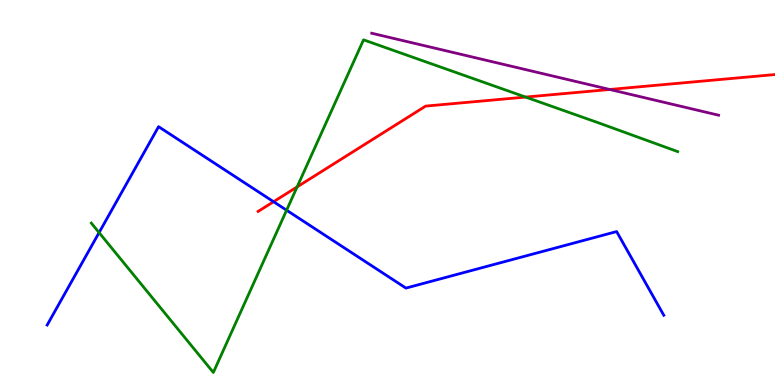[{'lines': ['blue', 'red'], 'intersections': [{'x': 3.53, 'y': 4.76}]}, {'lines': ['green', 'red'], 'intersections': [{'x': 3.83, 'y': 5.15}, {'x': 6.78, 'y': 7.48}]}, {'lines': ['purple', 'red'], 'intersections': [{'x': 7.87, 'y': 7.68}]}, {'lines': ['blue', 'green'], 'intersections': [{'x': 1.28, 'y': 3.96}, {'x': 3.7, 'y': 4.54}]}, {'lines': ['blue', 'purple'], 'intersections': []}, {'lines': ['green', 'purple'], 'intersections': []}]